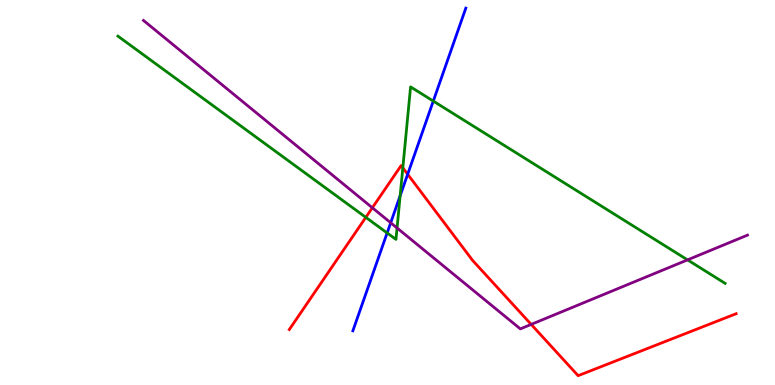[{'lines': ['blue', 'red'], 'intersections': [{'x': 5.26, 'y': 5.47}]}, {'lines': ['green', 'red'], 'intersections': [{'x': 4.72, 'y': 4.35}, {'x': 5.2, 'y': 5.64}]}, {'lines': ['purple', 'red'], 'intersections': [{'x': 4.8, 'y': 4.6}, {'x': 6.85, 'y': 1.57}]}, {'lines': ['blue', 'green'], 'intersections': [{'x': 5.0, 'y': 3.95}, {'x': 5.16, 'y': 4.92}, {'x': 5.59, 'y': 7.37}]}, {'lines': ['blue', 'purple'], 'intersections': [{'x': 5.04, 'y': 4.21}]}, {'lines': ['green', 'purple'], 'intersections': [{'x': 5.12, 'y': 4.08}, {'x': 8.87, 'y': 3.25}]}]